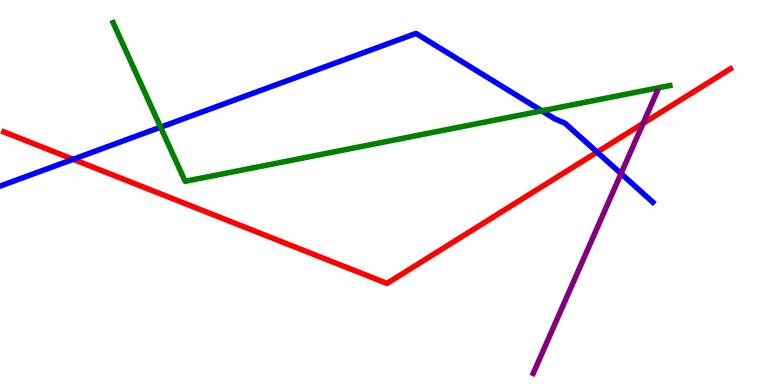[{'lines': ['blue', 'red'], 'intersections': [{'x': 0.944, 'y': 5.86}, {'x': 7.7, 'y': 6.05}]}, {'lines': ['green', 'red'], 'intersections': []}, {'lines': ['purple', 'red'], 'intersections': [{'x': 8.3, 'y': 6.8}]}, {'lines': ['blue', 'green'], 'intersections': [{'x': 2.07, 'y': 6.7}, {'x': 6.99, 'y': 7.12}]}, {'lines': ['blue', 'purple'], 'intersections': [{'x': 8.01, 'y': 5.49}]}, {'lines': ['green', 'purple'], 'intersections': []}]